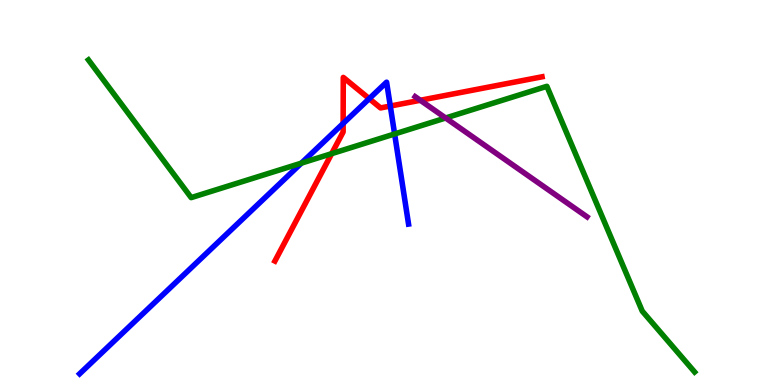[{'lines': ['blue', 'red'], 'intersections': [{'x': 4.43, 'y': 6.79}, {'x': 4.76, 'y': 7.44}, {'x': 5.04, 'y': 7.25}]}, {'lines': ['green', 'red'], 'intersections': [{'x': 4.28, 'y': 6.01}]}, {'lines': ['purple', 'red'], 'intersections': [{'x': 5.42, 'y': 7.4}]}, {'lines': ['blue', 'green'], 'intersections': [{'x': 3.89, 'y': 5.76}, {'x': 5.09, 'y': 6.52}]}, {'lines': ['blue', 'purple'], 'intersections': []}, {'lines': ['green', 'purple'], 'intersections': [{'x': 5.75, 'y': 6.94}]}]